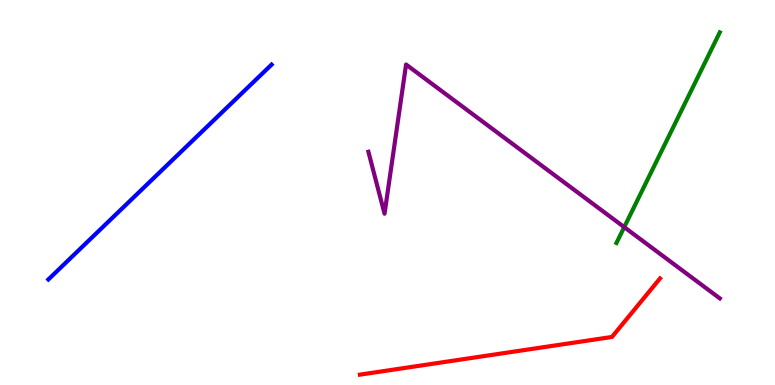[{'lines': ['blue', 'red'], 'intersections': []}, {'lines': ['green', 'red'], 'intersections': []}, {'lines': ['purple', 'red'], 'intersections': []}, {'lines': ['blue', 'green'], 'intersections': []}, {'lines': ['blue', 'purple'], 'intersections': []}, {'lines': ['green', 'purple'], 'intersections': [{'x': 8.05, 'y': 4.1}]}]